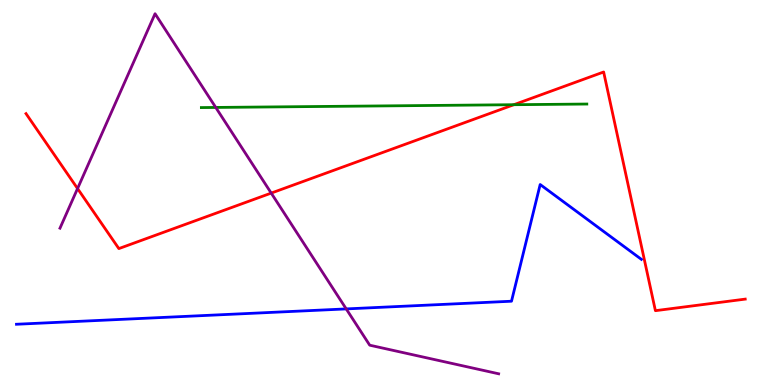[{'lines': ['blue', 'red'], 'intersections': []}, {'lines': ['green', 'red'], 'intersections': [{'x': 6.63, 'y': 7.28}]}, {'lines': ['purple', 'red'], 'intersections': [{'x': 1.0, 'y': 5.1}, {'x': 3.5, 'y': 4.98}]}, {'lines': ['blue', 'green'], 'intersections': []}, {'lines': ['blue', 'purple'], 'intersections': [{'x': 4.47, 'y': 1.98}]}, {'lines': ['green', 'purple'], 'intersections': [{'x': 2.78, 'y': 7.21}]}]